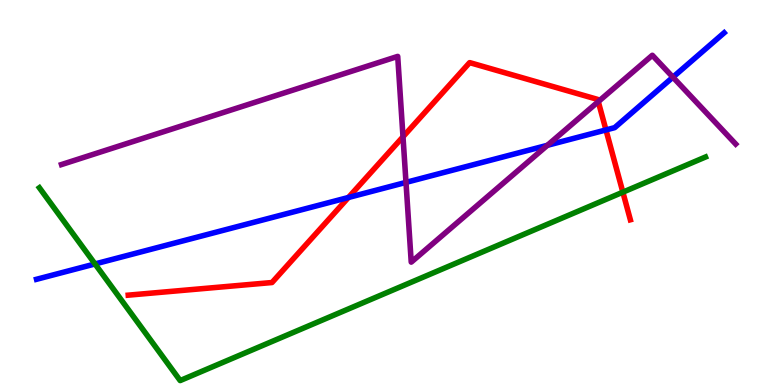[{'lines': ['blue', 'red'], 'intersections': [{'x': 4.5, 'y': 4.87}, {'x': 7.82, 'y': 6.63}]}, {'lines': ['green', 'red'], 'intersections': [{'x': 8.04, 'y': 5.01}]}, {'lines': ['purple', 'red'], 'intersections': [{'x': 5.2, 'y': 6.45}, {'x': 7.72, 'y': 7.36}]}, {'lines': ['blue', 'green'], 'intersections': [{'x': 1.23, 'y': 3.14}]}, {'lines': ['blue', 'purple'], 'intersections': [{'x': 5.24, 'y': 5.26}, {'x': 7.06, 'y': 6.23}, {'x': 8.68, 'y': 8.0}]}, {'lines': ['green', 'purple'], 'intersections': []}]